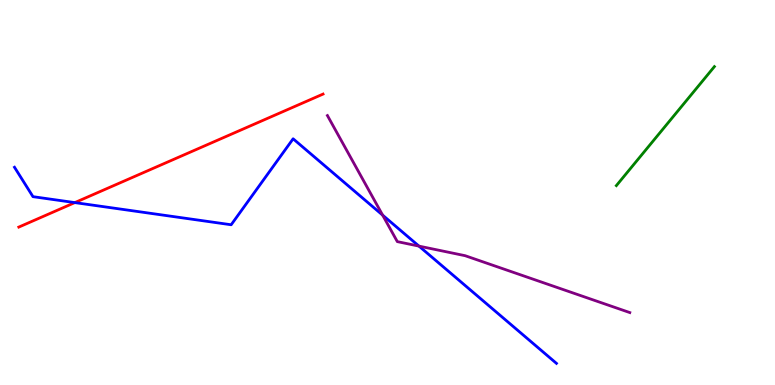[{'lines': ['blue', 'red'], 'intersections': [{'x': 0.966, 'y': 4.74}]}, {'lines': ['green', 'red'], 'intersections': []}, {'lines': ['purple', 'red'], 'intersections': []}, {'lines': ['blue', 'green'], 'intersections': []}, {'lines': ['blue', 'purple'], 'intersections': [{'x': 4.94, 'y': 4.41}, {'x': 5.41, 'y': 3.61}]}, {'lines': ['green', 'purple'], 'intersections': []}]